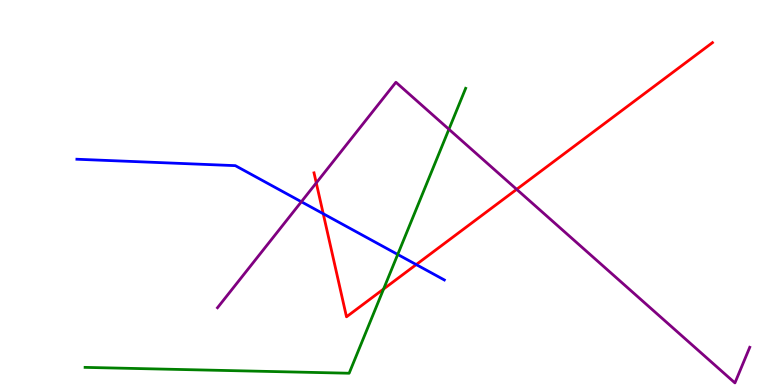[{'lines': ['blue', 'red'], 'intersections': [{'x': 4.17, 'y': 4.45}, {'x': 5.37, 'y': 3.13}]}, {'lines': ['green', 'red'], 'intersections': [{'x': 4.95, 'y': 2.49}]}, {'lines': ['purple', 'red'], 'intersections': [{'x': 4.08, 'y': 5.25}, {'x': 6.67, 'y': 5.08}]}, {'lines': ['blue', 'green'], 'intersections': [{'x': 5.13, 'y': 3.39}]}, {'lines': ['blue', 'purple'], 'intersections': [{'x': 3.89, 'y': 4.76}]}, {'lines': ['green', 'purple'], 'intersections': [{'x': 5.79, 'y': 6.64}]}]